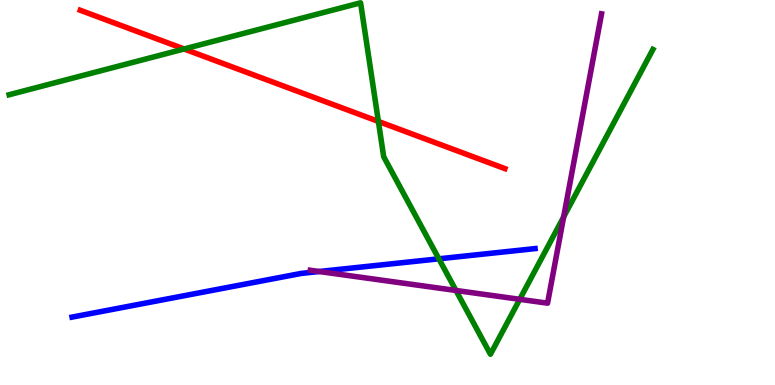[{'lines': ['blue', 'red'], 'intersections': []}, {'lines': ['green', 'red'], 'intersections': [{'x': 2.38, 'y': 8.73}, {'x': 4.88, 'y': 6.85}]}, {'lines': ['purple', 'red'], 'intersections': []}, {'lines': ['blue', 'green'], 'intersections': [{'x': 5.66, 'y': 3.28}]}, {'lines': ['blue', 'purple'], 'intersections': [{'x': 4.12, 'y': 2.95}]}, {'lines': ['green', 'purple'], 'intersections': [{'x': 5.88, 'y': 2.46}, {'x': 6.71, 'y': 2.23}, {'x': 7.27, 'y': 4.37}]}]